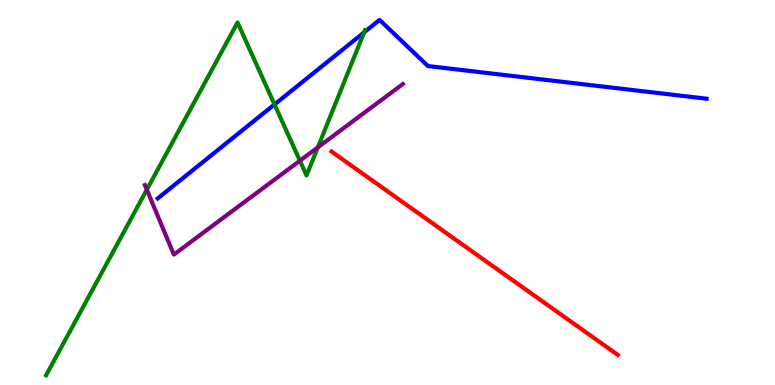[{'lines': ['blue', 'red'], 'intersections': []}, {'lines': ['green', 'red'], 'intersections': []}, {'lines': ['purple', 'red'], 'intersections': []}, {'lines': ['blue', 'green'], 'intersections': [{'x': 3.54, 'y': 7.29}, {'x': 4.7, 'y': 9.16}]}, {'lines': ['blue', 'purple'], 'intersections': []}, {'lines': ['green', 'purple'], 'intersections': [{'x': 1.89, 'y': 5.07}, {'x': 3.87, 'y': 5.83}, {'x': 4.1, 'y': 6.17}]}]